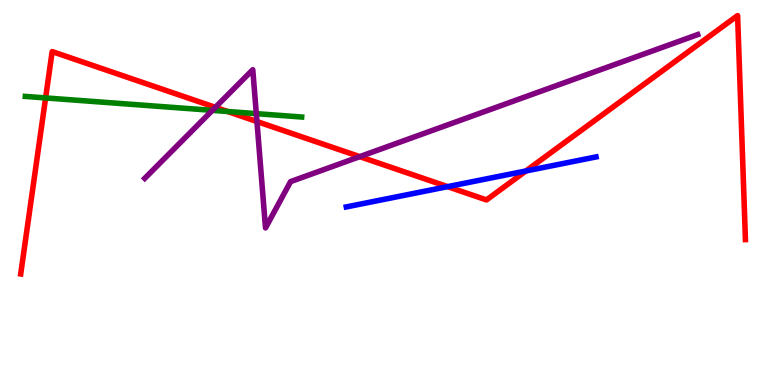[{'lines': ['blue', 'red'], 'intersections': [{'x': 5.78, 'y': 5.15}, {'x': 6.79, 'y': 5.56}]}, {'lines': ['green', 'red'], 'intersections': [{'x': 0.588, 'y': 7.46}, {'x': 2.94, 'y': 7.1}]}, {'lines': ['purple', 'red'], 'intersections': [{'x': 2.78, 'y': 7.21}, {'x': 3.32, 'y': 6.84}, {'x': 4.64, 'y': 5.93}]}, {'lines': ['blue', 'green'], 'intersections': []}, {'lines': ['blue', 'purple'], 'intersections': []}, {'lines': ['green', 'purple'], 'intersections': [{'x': 2.74, 'y': 7.13}, {'x': 3.31, 'y': 7.05}]}]